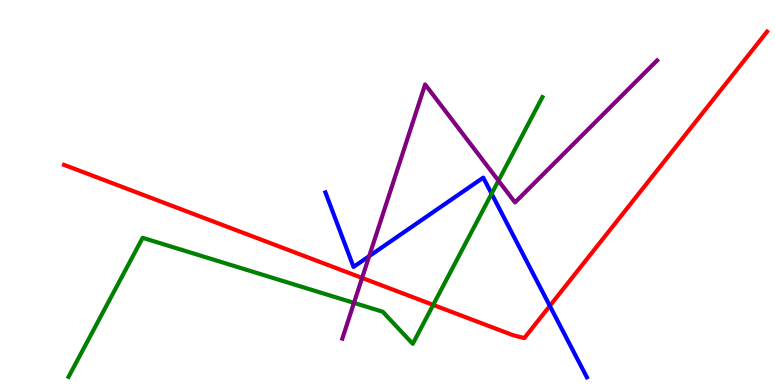[{'lines': ['blue', 'red'], 'intersections': [{'x': 7.09, 'y': 2.06}]}, {'lines': ['green', 'red'], 'intersections': [{'x': 5.59, 'y': 2.08}]}, {'lines': ['purple', 'red'], 'intersections': [{'x': 4.67, 'y': 2.78}]}, {'lines': ['blue', 'green'], 'intersections': [{'x': 6.34, 'y': 4.97}]}, {'lines': ['blue', 'purple'], 'intersections': [{'x': 4.76, 'y': 3.35}]}, {'lines': ['green', 'purple'], 'intersections': [{'x': 4.57, 'y': 2.13}, {'x': 6.43, 'y': 5.31}]}]